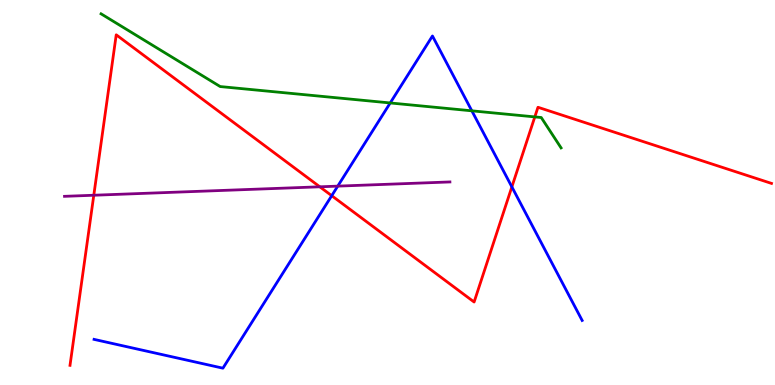[{'lines': ['blue', 'red'], 'intersections': [{'x': 4.28, 'y': 4.92}, {'x': 6.6, 'y': 5.15}]}, {'lines': ['green', 'red'], 'intersections': [{'x': 6.9, 'y': 6.96}]}, {'lines': ['purple', 'red'], 'intersections': [{'x': 1.21, 'y': 4.93}, {'x': 4.13, 'y': 5.15}]}, {'lines': ['blue', 'green'], 'intersections': [{'x': 5.04, 'y': 7.33}, {'x': 6.09, 'y': 7.12}]}, {'lines': ['blue', 'purple'], 'intersections': [{'x': 4.36, 'y': 5.17}]}, {'lines': ['green', 'purple'], 'intersections': []}]